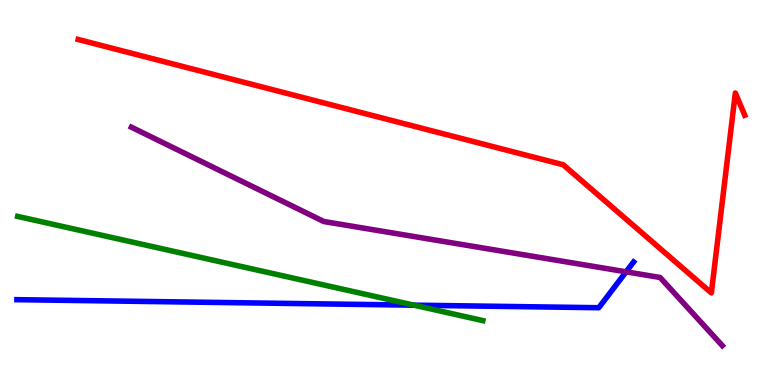[{'lines': ['blue', 'red'], 'intersections': []}, {'lines': ['green', 'red'], 'intersections': []}, {'lines': ['purple', 'red'], 'intersections': []}, {'lines': ['blue', 'green'], 'intersections': [{'x': 5.34, 'y': 2.07}]}, {'lines': ['blue', 'purple'], 'intersections': [{'x': 8.08, 'y': 2.94}]}, {'lines': ['green', 'purple'], 'intersections': []}]